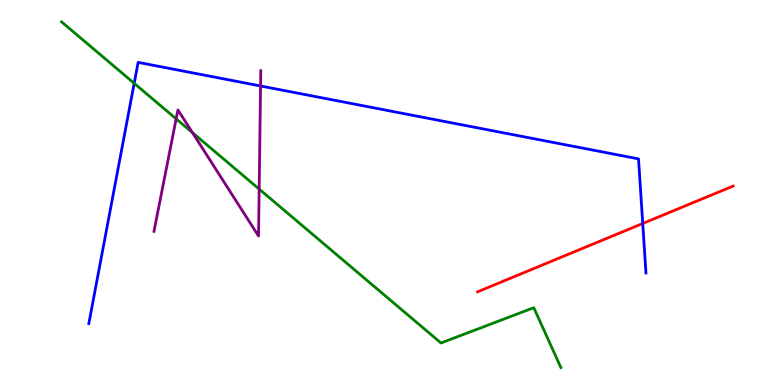[{'lines': ['blue', 'red'], 'intersections': [{'x': 8.29, 'y': 4.2}]}, {'lines': ['green', 'red'], 'intersections': []}, {'lines': ['purple', 'red'], 'intersections': []}, {'lines': ['blue', 'green'], 'intersections': [{'x': 1.73, 'y': 7.84}]}, {'lines': ['blue', 'purple'], 'intersections': [{'x': 3.36, 'y': 7.77}]}, {'lines': ['green', 'purple'], 'intersections': [{'x': 2.27, 'y': 6.91}, {'x': 2.48, 'y': 6.55}, {'x': 3.34, 'y': 5.09}]}]